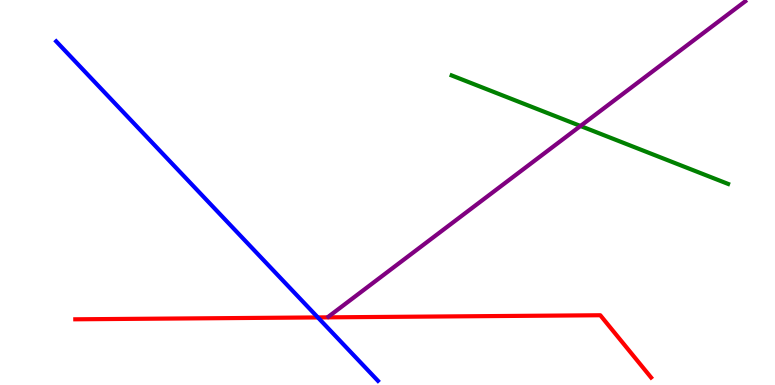[{'lines': ['blue', 'red'], 'intersections': [{'x': 4.1, 'y': 1.76}]}, {'lines': ['green', 'red'], 'intersections': []}, {'lines': ['purple', 'red'], 'intersections': []}, {'lines': ['blue', 'green'], 'intersections': []}, {'lines': ['blue', 'purple'], 'intersections': []}, {'lines': ['green', 'purple'], 'intersections': [{'x': 7.49, 'y': 6.73}]}]